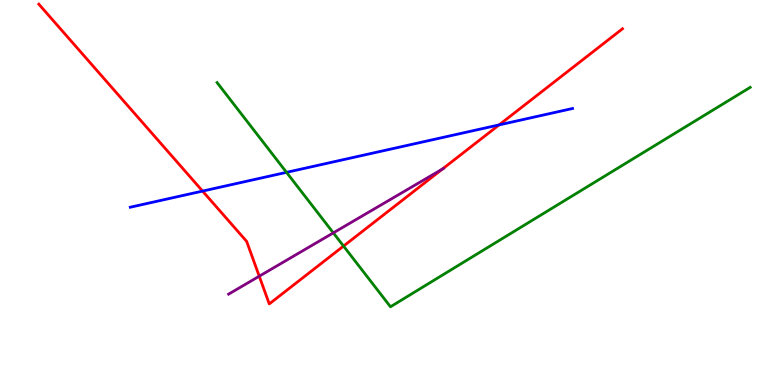[{'lines': ['blue', 'red'], 'intersections': [{'x': 2.61, 'y': 5.04}, {'x': 6.44, 'y': 6.76}]}, {'lines': ['green', 'red'], 'intersections': [{'x': 4.43, 'y': 3.61}]}, {'lines': ['purple', 'red'], 'intersections': [{'x': 3.35, 'y': 2.83}, {'x': 5.71, 'y': 5.61}]}, {'lines': ['blue', 'green'], 'intersections': [{'x': 3.7, 'y': 5.52}]}, {'lines': ['blue', 'purple'], 'intersections': []}, {'lines': ['green', 'purple'], 'intersections': [{'x': 4.3, 'y': 3.95}]}]